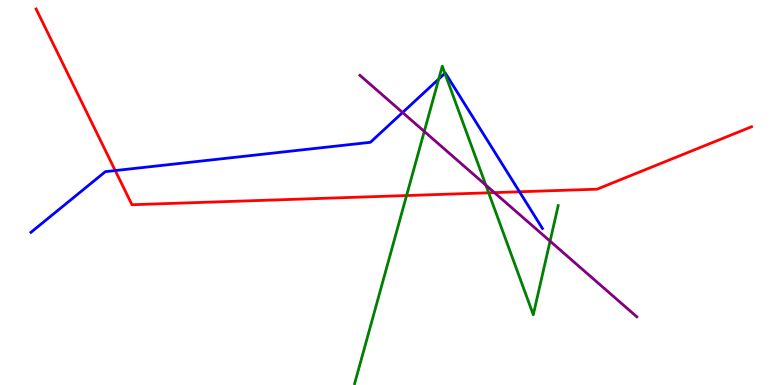[{'lines': ['blue', 'red'], 'intersections': [{'x': 1.49, 'y': 5.57}, {'x': 6.7, 'y': 5.02}]}, {'lines': ['green', 'red'], 'intersections': [{'x': 5.25, 'y': 4.92}, {'x': 6.31, 'y': 4.99}]}, {'lines': ['purple', 'red'], 'intersections': [{'x': 6.38, 'y': 5.0}]}, {'lines': ['blue', 'green'], 'intersections': [{'x': 5.66, 'y': 7.95}, {'x': 5.74, 'y': 8.09}]}, {'lines': ['blue', 'purple'], 'intersections': [{'x': 5.19, 'y': 7.08}]}, {'lines': ['green', 'purple'], 'intersections': [{'x': 5.47, 'y': 6.59}, {'x': 6.27, 'y': 5.19}, {'x': 7.1, 'y': 3.74}]}]